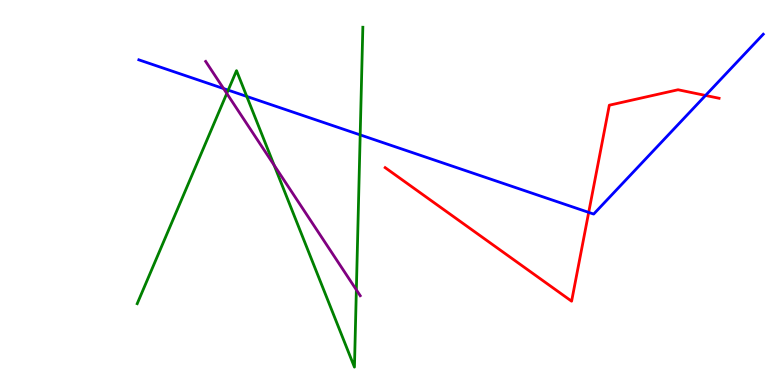[{'lines': ['blue', 'red'], 'intersections': [{'x': 7.6, 'y': 4.48}, {'x': 9.1, 'y': 7.52}]}, {'lines': ['green', 'red'], 'intersections': []}, {'lines': ['purple', 'red'], 'intersections': []}, {'lines': ['blue', 'green'], 'intersections': [{'x': 2.94, 'y': 7.66}, {'x': 3.18, 'y': 7.5}, {'x': 4.65, 'y': 6.5}]}, {'lines': ['blue', 'purple'], 'intersections': [{'x': 2.88, 'y': 7.7}]}, {'lines': ['green', 'purple'], 'intersections': [{'x': 2.93, 'y': 7.57}, {'x': 3.54, 'y': 5.71}, {'x': 4.6, 'y': 2.47}]}]